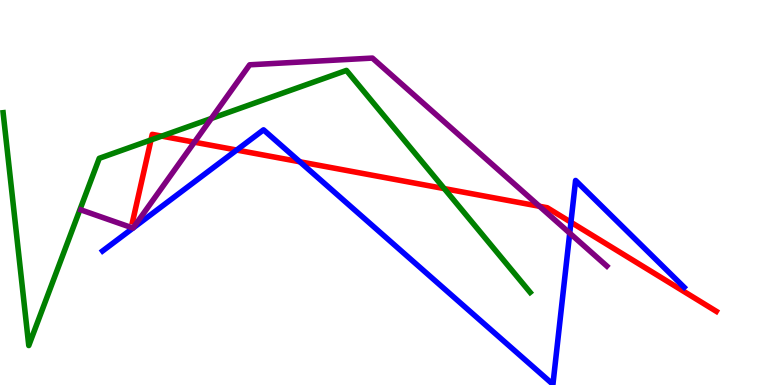[{'lines': ['blue', 'red'], 'intersections': [{'x': 3.05, 'y': 6.1}, {'x': 3.87, 'y': 5.8}, {'x': 7.37, 'y': 4.23}]}, {'lines': ['green', 'red'], 'intersections': [{'x': 1.95, 'y': 6.37}, {'x': 2.09, 'y': 6.46}, {'x': 5.73, 'y': 5.1}]}, {'lines': ['purple', 'red'], 'intersections': [{'x': 2.51, 'y': 6.31}, {'x': 6.96, 'y': 4.64}]}, {'lines': ['blue', 'green'], 'intersections': []}, {'lines': ['blue', 'purple'], 'intersections': [{'x': 1.72, 'y': 4.08}, {'x': 1.72, 'y': 4.08}, {'x': 7.35, 'y': 3.94}]}, {'lines': ['green', 'purple'], 'intersections': [{'x': 2.73, 'y': 6.92}]}]